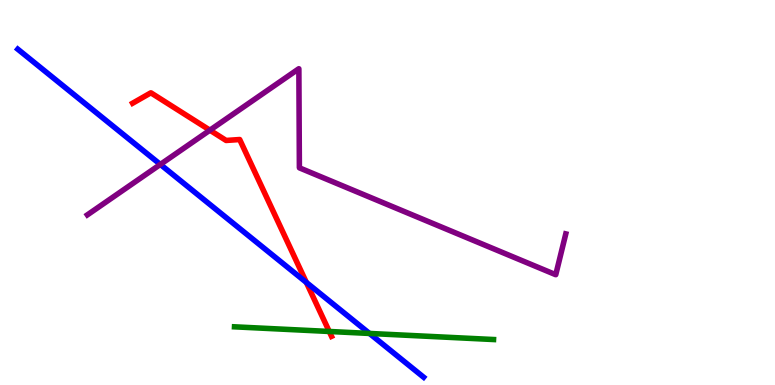[{'lines': ['blue', 'red'], 'intersections': [{'x': 3.95, 'y': 2.66}]}, {'lines': ['green', 'red'], 'intersections': [{'x': 4.25, 'y': 1.39}]}, {'lines': ['purple', 'red'], 'intersections': [{'x': 2.71, 'y': 6.62}]}, {'lines': ['blue', 'green'], 'intersections': [{'x': 4.77, 'y': 1.34}]}, {'lines': ['blue', 'purple'], 'intersections': [{'x': 2.07, 'y': 5.73}]}, {'lines': ['green', 'purple'], 'intersections': []}]